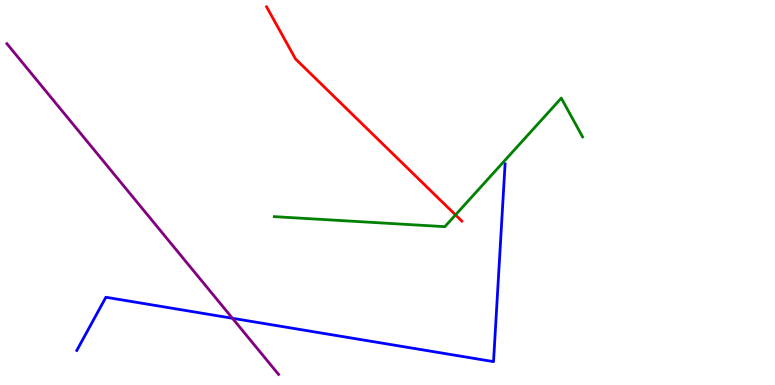[{'lines': ['blue', 'red'], 'intersections': []}, {'lines': ['green', 'red'], 'intersections': [{'x': 5.88, 'y': 4.42}]}, {'lines': ['purple', 'red'], 'intersections': []}, {'lines': ['blue', 'green'], 'intersections': []}, {'lines': ['blue', 'purple'], 'intersections': [{'x': 3.0, 'y': 1.73}]}, {'lines': ['green', 'purple'], 'intersections': []}]